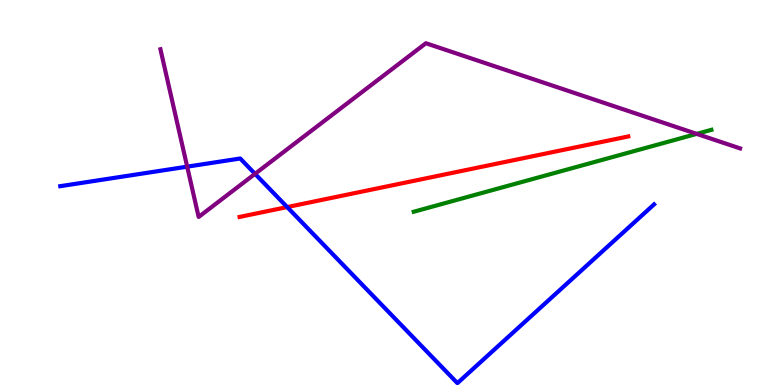[{'lines': ['blue', 'red'], 'intersections': [{'x': 3.71, 'y': 4.62}]}, {'lines': ['green', 'red'], 'intersections': []}, {'lines': ['purple', 'red'], 'intersections': []}, {'lines': ['blue', 'green'], 'intersections': []}, {'lines': ['blue', 'purple'], 'intersections': [{'x': 2.42, 'y': 5.67}, {'x': 3.29, 'y': 5.48}]}, {'lines': ['green', 'purple'], 'intersections': [{'x': 8.99, 'y': 6.52}]}]